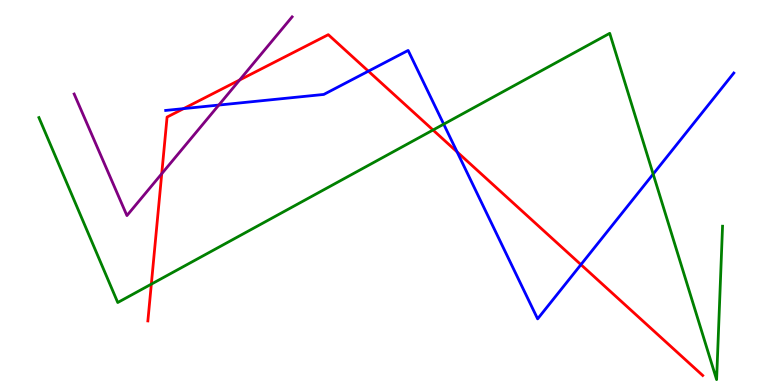[{'lines': ['blue', 'red'], 'intersections': [{'x': 2.37, 'y': 7.18}, {'x': 4.75, 'y': 8.15}, {'x': 5.9, 'y': 6.05}, {'x': 7.5, 'y': 3.13}]}, {'lines': ['green', 'red'], 'intersections': [{'x': 1.95, 'y': 2.62}, {'x': 5.59, 'y': 6.62}]}, {'lines': ['purple', 'red'], 'intersections': [{'x': 2.09, 'y': 5.49}, {'x': 3.09, 'y': 7.92}]}, {'lines': ['blue', 'green'], 'intersections': [{'x': 5.73, 'y': 6.77}, {'x': 8.43, 'y': 5.48}]}, {'lines': ['blue', 'purple'], 'intersections': [{'x': 2.82, 'y': 7.27}]}, {'lines': ['green', 'purple'], 'intersections': []}]